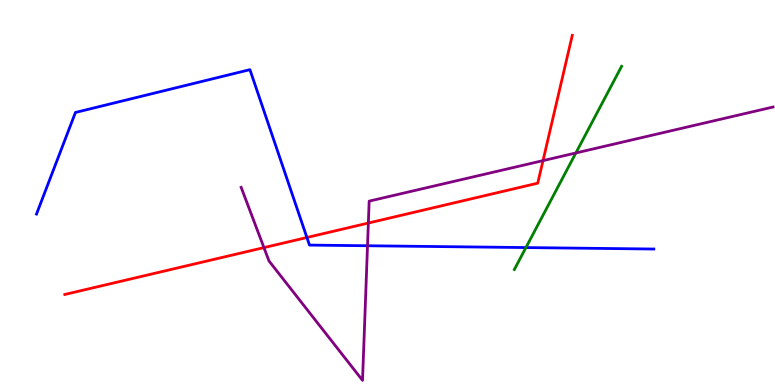[{'lines': ['blue', 'red'], 'intersections': [{'x': 3.96, 'y': 3.83}]}, {'lines': ['green', 'red'], 'intersections': []}, {'lines': ['purple', 'red'], 'intersections': [{'x': 3.41, 'y': 3.57}, {'x': 4.75, 'y': 4.21}, {'x': 7.01, 'y': 5.83}]}, {'lines': ['blue', 'green'], 'intersections': [{'x': 6.79, 'y': 3.57}]}, {'lines': ['blue', 'purple'], 'intersections': [{'x': 4.74, 'y': 3.62}]}, {'lines': ['green', 'purple'], 'intersections': [{'x': 7.43, 'y': 6.03}]}]